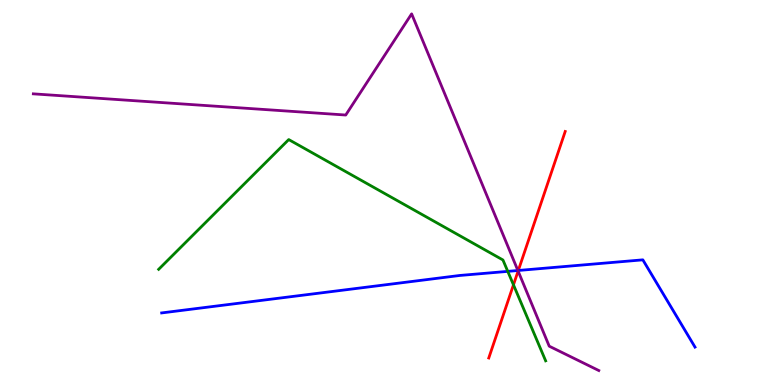[{'lines': ['blue', 'red'], 'intersections': [{'x': 6.69, 'y': 2.97}]}, {'lines': ['green', 'red'], 'intersections': [{'x': 6.63, 'y': 2.6}]}, {'lines': ['purple', 'red'], 'intersections': [{'x': 6.69, 'y': 2.96}]}, {'lines': ['blue', 'green'], 'intersections': [{'x': 6.55, 'y': 2.95}]}, {'lines': ['blue', 'purple'], 'intersections': [{'x': 6.68, 'y': 2.97}]}, {'lines': ['green', 'purple'], 'intersections': []}]